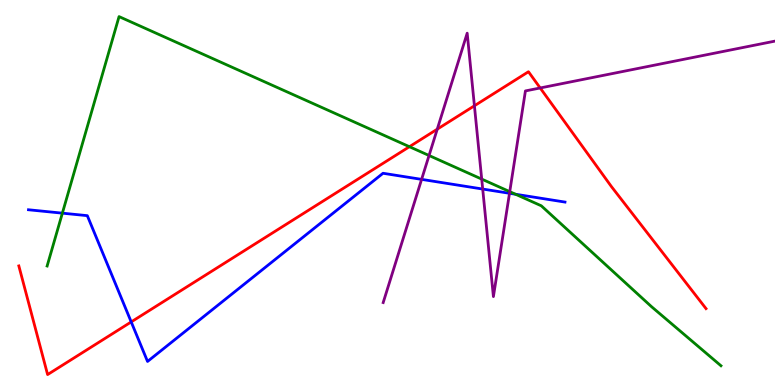[{'lines': ['blue', 'red'], 'intersections': [{'x': 1.69, 'y': 1.64}]}, {'lines': ['green', 'red'], 'intersections': [{'x': 5.28, 'y': 6.19}]}, {'lines': ['purple', 'red'], 'intersections': [{'x': 5.64, 'y': 6.64}, {'x': 6.12, 'y': 7.25}, {'x': 6.97, 'y': 7.72}]}, {'lines': ['blue', 'green'], 'intersections': [{'x': 0.805, 'y': 4.46}, {'x': 6.65, 'y': 4.95}]}, {'lines': ['blue', 'purple'], 'intersections': [{'x': 5.44, 'y': 5.34}, {'x': 6.23, 'y': 5.09}, {'x': 6.57, 'y': 4.98}]}, {'lines': ['green', 'purple'], 'intersections': [{'x': 5.54, 'y': 5.96}, {'x': 6.22, 'y': 5.35}, {'x': 6.58, 'y': 5.02}]}]